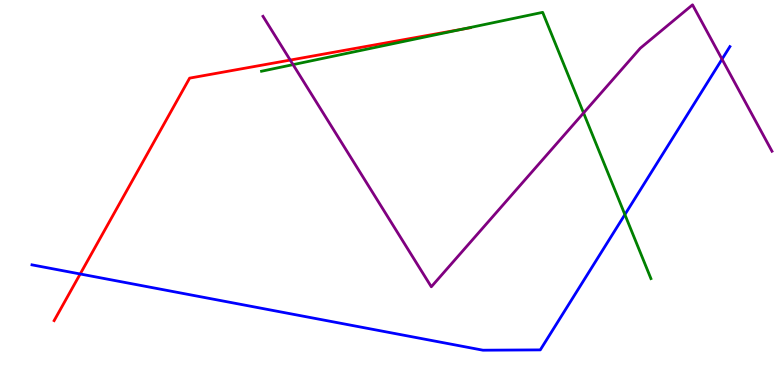[{'lines': ['blue', 'red'], 'intersections': [{'x': 1.03, 'y': 2.88}]}, {'lines': ['green', 'red'], 'intersections': [{'x': 5.96, 'y': 9.24}]}, {'lines': ['purple', 'red'], 'intersections': [{'x': 3.74, 'y': 8.44}]}, {'lines': ['blue', 'green'], 'intersections': [{'x': 8.06, 'y': 4.43}]}, {'lines': ['blue', 'purple'], 'intersections': [{'x': 9.32, 'y': 8.46}]}, {'lines': ['green', 'purple'], 'intersections': [{'x': 3.78, 'y': 8.32}, {'x': 7.53, 'y': 7.07}]}]